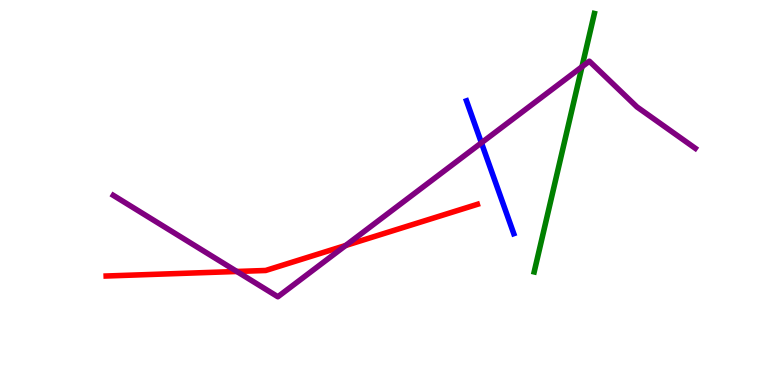[{'lines': ['blue', 'red'], 'intersections': []}, {'lines': ['green', 'red'], 'intersections': []}, {'lines': ['purple', 'red'], 'intersections': [{'x': 3.06, 'y': 2.95}, {'x': 4.46, 'y': 3.62}]}, {'lines': ['blue', 'green'], 'intersections': []}, {'lines': ['blue', 'purple'], 'intersections': [{'x': 6.21, 'y': 6.29}]}, {'lines': ['green', 'purple'], 'intersections': [{'x': 7.51, 'y': 8.27}]}]